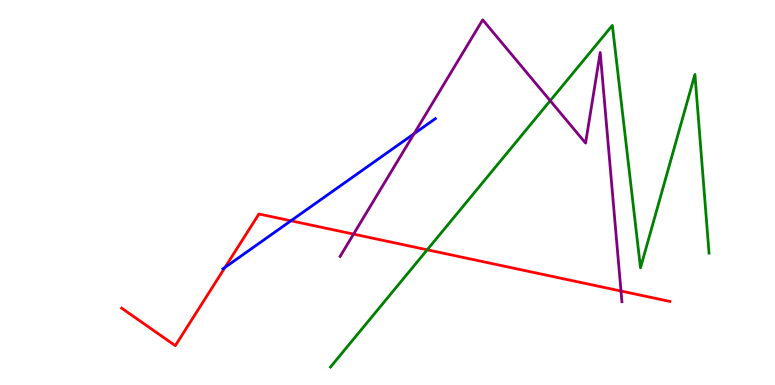[{'lines': ['blue', 'red'], 'intersections': [{'x': 2.9, 'y': 3.06}, {'x': 3.75, 'y': 4.27}]}, {'lines': ['green', 'red'], 'intersections': [{'x': 5.51, 'y': 3.51}]}, {'lines': ['purple', 'red'], 'intersections': [{'x': 4.56, 'y': 3.92}, {'x': 8.01, 'y': 2.44}]}, {'lines': ['blue', 'green'], 'intersections': []}, {'lines': ['blue', 'purple'], 'intersections': [{'x': 5.34, 'y': 6.53}]}, {'lines': ['green', 'purple'], 'intersections': [{'x': 7.1, 'y': 7.38}]}]